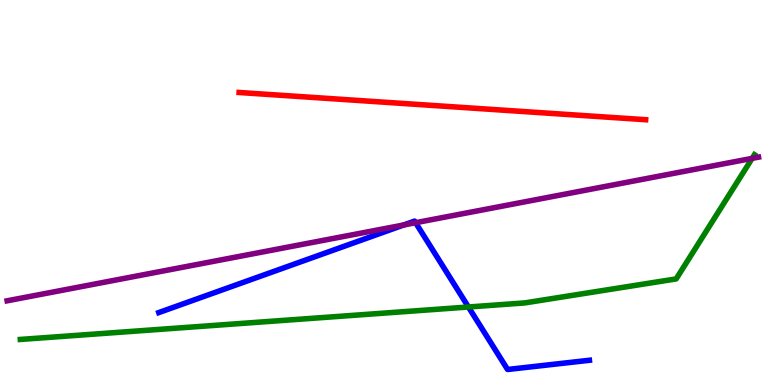[{'lines': ['blue', 'red'], 'intersections': []}, {'lines': ['green', 'red'], 'intersections': []}, {'lines': ['purple', 'red'], 'intersections': []}, {'lines': ['blue', 'green'], 'intersections': [{'x': 6.04, 'y': 2.03}]}, {'lines': ['blue', 'purple'], 'intersections': [{'x': 5.21, 'y': 4.16}, {'x': 5.36, 'y': 4.22}]}, {'lines': ['green', 'purple'], 'intersections': [{'x': 9.71, 'y': 5.89}]}]